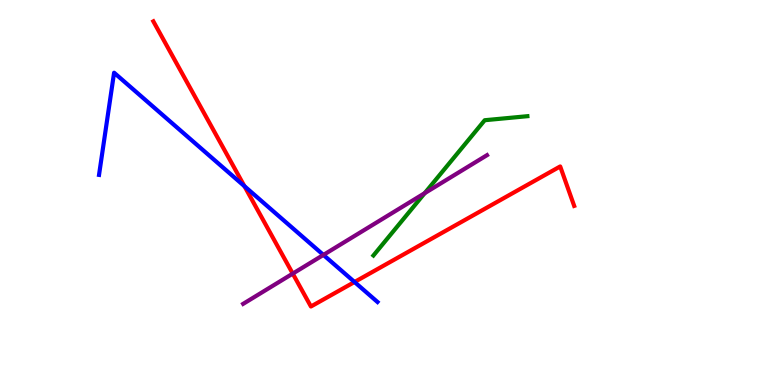[{'lines': ['blue', 'red'], 'intersections': [{'x': 3.15, 'y': 5.16}, {'x': 4.57, 'y': 2.68}]}, {'lines': ['green', 'red'], 'intersections': []}, {'lines': ['purple', 'red'], 'intersections': [{'x': 3.78, 'y': 2.89}]}, {'lines': ['blue', 'green'], 'intersections': []}, {'lines': ['blue', 'purple'], 'intersections': [{'x': 4.17, 'y': 3.38}]}, {'lines': ['green', 'purple'], 'intersections': [{'x': 5.48, 'y': 4.98}]}]